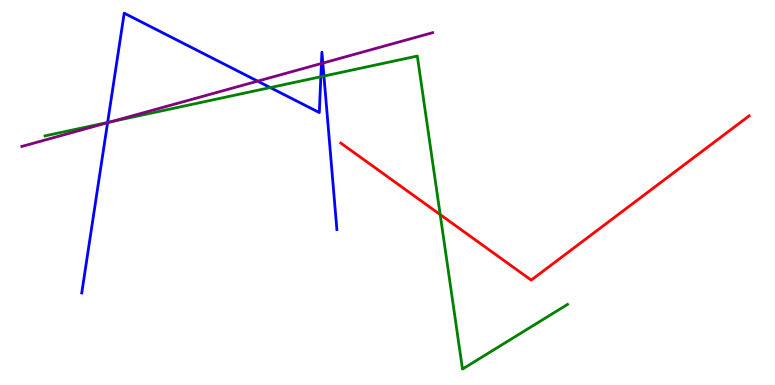[{'lines': ['blue', 'red'], 'intersections': []}, {'lines': ['green', 'red'], 'intersections': [{'x': 5.68, 'y': 4.43}]}, {'lines': ['purple', 'red'], 'intersections': []}, {'lines': ['blue', 'green'], 'intersections': [{'x': 1.39, 'y': 6.82}, {'x': 3.49, 'y': 7.73}, {'x': 4.14, 'y': 8.01}, {'x': 4.18, 'y': 8.02}]}, {'lines': ['blue', 'purple'], 'intersections': [{'x': 1.39, 'y': 6.81}, {'x': 3.32, 'y': 7.89}, {'x': 4.15, 'y': 8.35}, {'x': 4.17, 'y': 8.36}]}, {'lines': ['green', 'purple'], 'intersections': [{'x': 1.44, 'y': 6.84}]}]